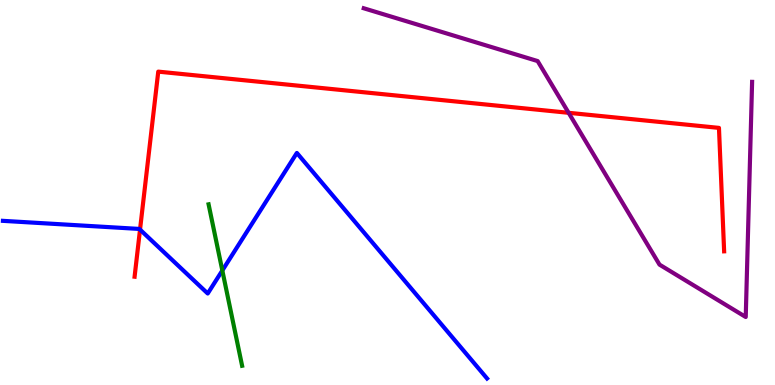[{'lines': ['blue', 'red'], 'intersections': [{'x': 1.81, 'y': 4.04}]}, {'lines': ['green', 'red'], 'intersections': []}, {'lines': ['purple', 'red'], 'intersections': [{'x': 7.34, 'y': 7.07}]}, {'lines': ['blue', 'green'], 'intersections': [{'x': 2.87, 'y': 2.97}]}, {'lines': ['blue', 'purple'], 'intersections': []}, {'lines': ['green', 'purple'], 'intersections': []}]